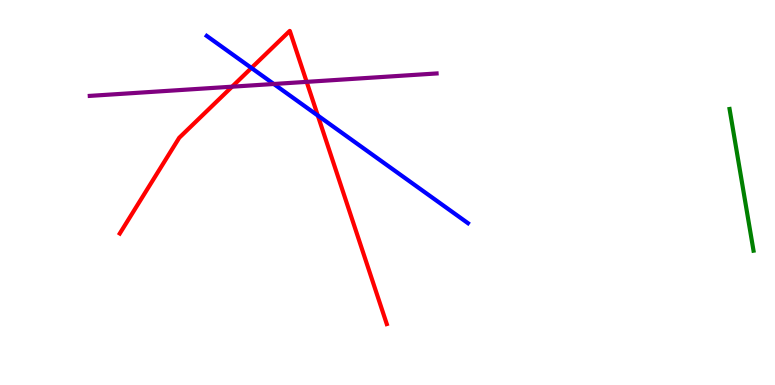[{'lines': ['blue', 'red'], 'intersections': [{'x': 3.24, 'y': 8.23}, {'x': 4.1, 'y': 7.0}]}, {'lines': ['green', 'red'], 'intersections': []}, {'lines': ['purple', 'red'], 'intersections': [{'x': 2.99, 'y': 7.75}, {'x': 3.96, 'y': 7.87}]}, {'lines': ['blue', 'green'], 'intersections': []}, {'lines': ['blue', 'purple'], 'intersections': [{'x': 3.53, 'y': 7.82}]}, {'lines': ['green', 'purple'], 'intersections': []}]